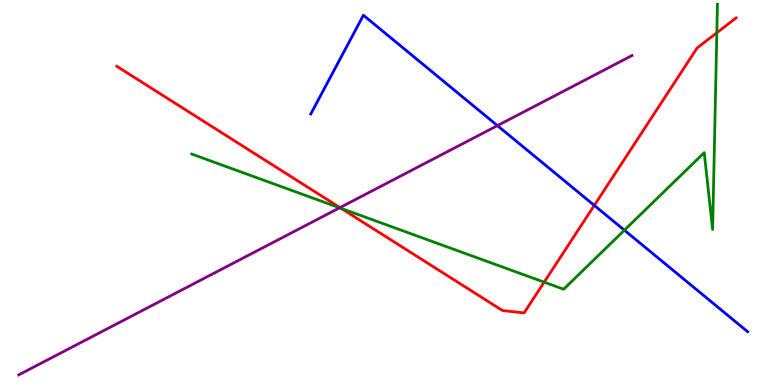[{'lines': ['blue', 'red'], 'intersections': [{'x': 7.67, 'y': 4.66}]}, {'lines': ['green', 'red'], 'intersections': [{'x': 4.4, 'y': 4.59}, {'x': 7.02, 'y': 2.67}, {'x': 9.25, 'y': 9.15}]}, {'lines': ['purple', 'red'], 'intersections': [{'x': 4.39, 'y': 4.61}]}, {'lines': ['blue', 'green'], 'intersections': [{'x': 8.06, 'y': 4.02}]}, {'lines': ['blue', 'purple'], 'intersections': [{'x': 6.42, 'y': 6.74}]}, {'lines': ['green', 'purple'], 'intersections': [{'x': 4.38, 'y': 4.6}]}]